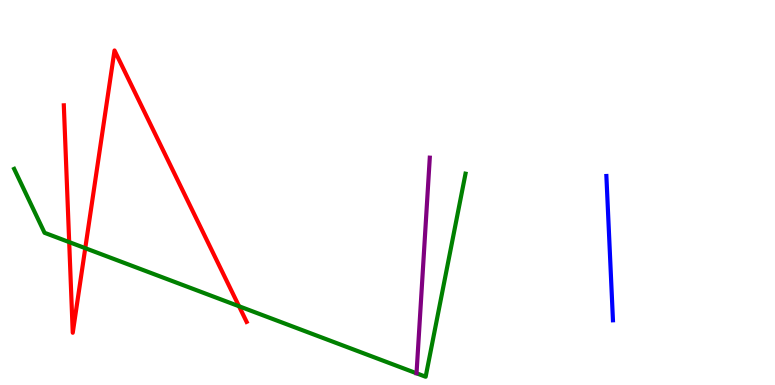[{'lines': ['blue', 'red'], 'intersections': []}, {'lines': ['green', 'red'], 'intersections': [{'x': 0.893, 'y': 3.71}, {'x': 1.1, 'y': 3.55}, {'x': 3.08, 'y': 2.05}]}, {'lines': ['purple', 'red'], 'intersections': []}, {'lines': ['blue', 'green'], 'intersections': []}, {'lines': ['blue', 'purple'], 'intersections': []}, {'lines': ['green', 'purple'], 'intersections': []}]